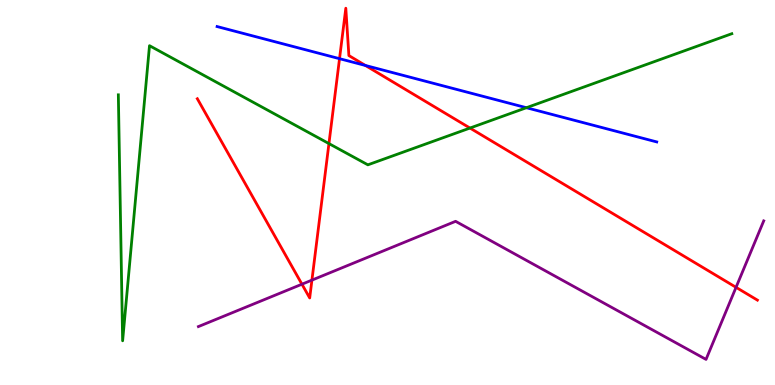[{'lines': ['blue', 'red'], 'intersections': [{'x': 4.38, 'y': 8.48}, {'x': 4.72, 'y': 8.3}]}, {'lines': ['green', 'red'], 'intersections': [{'x': 4.24, 'y': 6.27}, {'x': 6.06, 'y': 6.67}]}, {'lines': ['purple', 'red'], 'intersections': [{'x': 3.9, 'y': 2.62}, {'x': 4.02, 'y': 2.72}, {'x': 9.5, 'y': 2.54}]}, {'lines': ['blue', 'green'], 'intersections': [{'x': 6.79, 'y': 7.2}]}, {'lines': ['blue', 'purple'], 'intersections': []}, {'lines': ['green', 'purple'], 'intersections': []}]